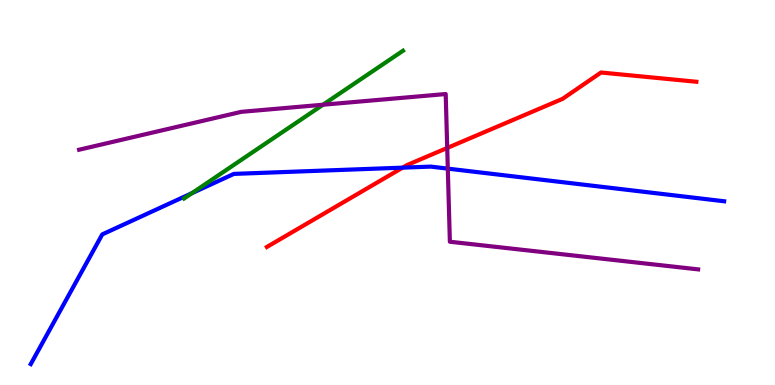[{'lines': ['blue', 'red'], 'intersections': [{'x': 5.2, 'y': 5.65}]}, {'lines': ['green', 'red'], 'intersections': []}, {'lines': ['purple', 'red'], 'intersections': [{'x': 5.77, 'y': 6.16}]}, {'lines': ['blue', 'green'], 'intersections': [{'x': 2.48, 'y': 4.98}]}, {'lines': ['blue', 'purple'], 'intersections': [{'x': 5.78, 'y': 5.62}]}, {'lines': ['green', 'purple'], 'intersections': [{'x': 4.17, 'y': 7.28}]}]